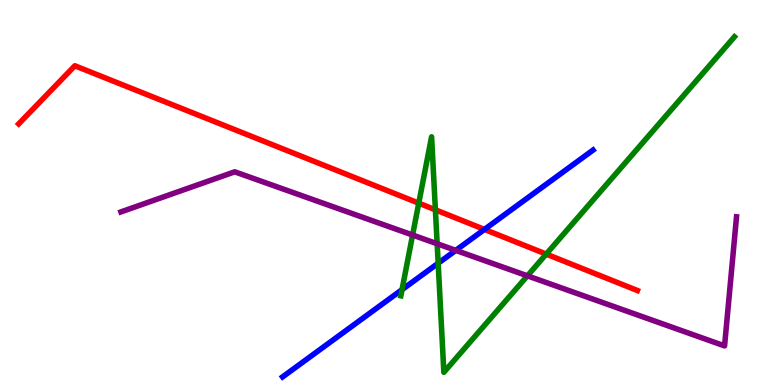[{'lines': ['blue', 'red'], 'intersections': [{'x': 6.25, 'y': 4.04}]}, {'lines': ['green', 'red'], 'intersections': [{'x': 5.4, 'y': 4.72}, {'x': 5.62, 'y': 4.55}, {'x': 7.05, 'y': 3.4}]}, {'lines': ['purple', 'red'], 'intersections': []}, {'lines': ['blue', 'green'], 'intersections': [{'x': 5.19, 'y': 2.48}, {'x': 5.65, 'y': 3.16}]}, {'lines': ['blue', 'purple'], 'intersections': [{'x': 5.88, 'y': 3.5}]}, {'lines': ['green', 'purple'], 'intersections': [{'x': 5.32, 'y': 3.9}, {'x': 5.64, 'y': 3.67}, {'x': 6.81, 'y': 2.84}]}]